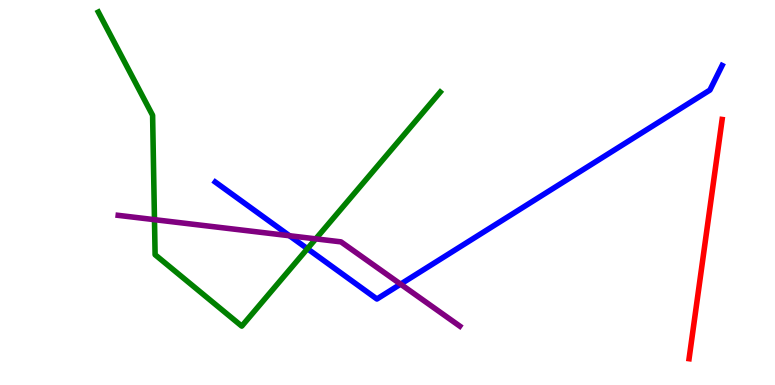[{'lines': ['blue', 'red'], 'intersections': []}, {'lines': ['green', 'red'], 'intersections': []}, {'lines': ['purple', 'red'], 'intersections': []}, {'lines': ['blue', 'green'], 'intersections': [{'x': 3.97, 'y': 3.54}]}, {'lines': ['blue', 'purple'], 'intersections': [{'x': 3.74, 'y': 3.88}, {'x': 5.17, 'y': 2.62}]}, {'lines': ['green', 'purple'], 'intersections': [{'x': 1.99, 'y': 4.29}, {'x': 4.07, 'y': 3.8}]}]